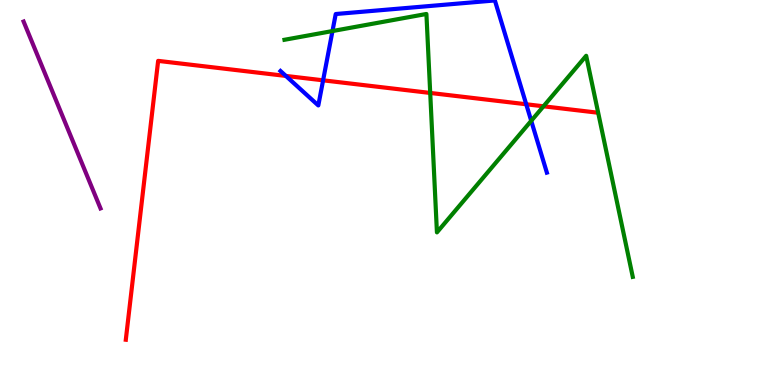[{'lines': ['blue', 'red'], 'intersections': [{'x': 3.69, 'y': 8.03}, {'x': 4.17, 'y': 7.91}, {'x': 6.79, 'y': 7.29}]}, {'lines': ['green', 'red'], 'intersections': [{'x': 5.55, 'y': 7.59}, {'x': 7.01, 'y': 7.24}]}, {'lines': ['purple', 'red'], 'intersections': []}, {'lines': ['blue', 'green'], 'intersections': [{'x': 4.29, 'y': 9.19}, {'x': 6.85, 'y': 6.86}]}, {'lines': ['blue', 'purple'], 'intersections': []}, {'lines': ['green', 'purple'], 'intersections': []}]